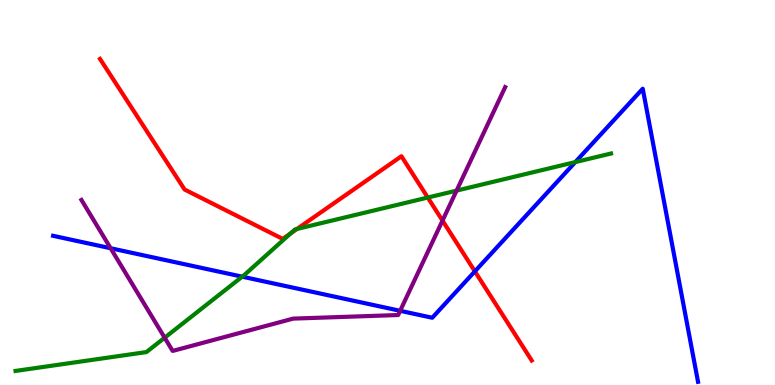[{'lines': ['blue', 'red'], 'intersections': [{'x': 6.13, 'y': 2.95}]}, {'lines': ['green', 'red'], 'intersections': [{'x': 3.75, 'y': 3.94}, {'x': 3.83, 'y': 4.05}, {'x': 5.52, 'y': 4.87}]}, {'lines': ['purple', 'red'], 'intersections': [{'x': 5.71, 'y': 4.27}]}, {'lines': ['blue', 'green'], 'intersections': [{'x': 3.13, 'y': 2.81}, {'x': 7.42, 'y': 5.79}]}, {'lines': ['blue', 'purple'], 'intersections': [{'x': 1.43, 'y': 3.55}, {'x': 5.16, 'y': 1.93}]}, {'lines': ['green', 'purple'], 'intersections': [{'x': 2.12, 'y': 1.23}, {'x': 5.89, 'y': 5.05}]}]